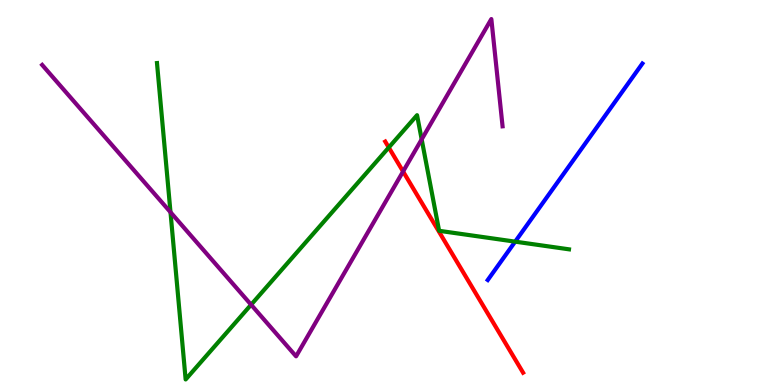[{'lines': ['blue', 'red'], 'intersections': []}, {'lines': ['green', 'red'], 'intersections': [{'x': 5.02, 'y': 6.17}]}, {'lines': ['purple', 'red'], 'intersections': [{'x': 5.2, 'y': 5.55}]}, {'lines': ['blue', 'green'], 'intersections': [{'x': 6.65, 'y': 3.72}]}, {'lines': ['blue', 'purple'], 'intersections': []}, {'lines': ['green', 'purple'], 'intersections': [{'x': 2.2, 'y': 4.49}, {'x': 3.24, 'y': 2.09}, {'x': 5.44, 'y': 6.38}]}]